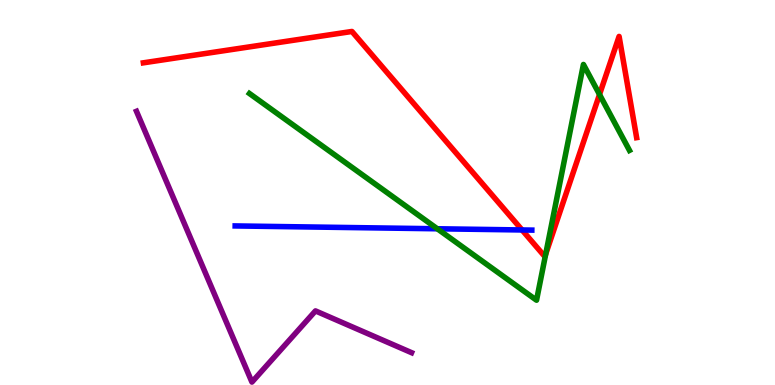[{'lines': ['blue', 'red'], 'intersections': [{'x': 6.74, 'y': 4.03}]}, {'lines': ['green', 'red'], 'intersections': [{'x': 7.04, 'y': 3.4}, {'x': 7.74, 'y': 7.55}]}, {'lines': ['purple', 'red'], 'intersections': []}, {'lines': ['blue', 'green'], 'intersections': [{'x': 5.64, 'y': 4.06}]}, {'lines': ['blue', 'purple'], 'intersections': []}, {'lines': ['green', 'purple'], 'intersections': []}]